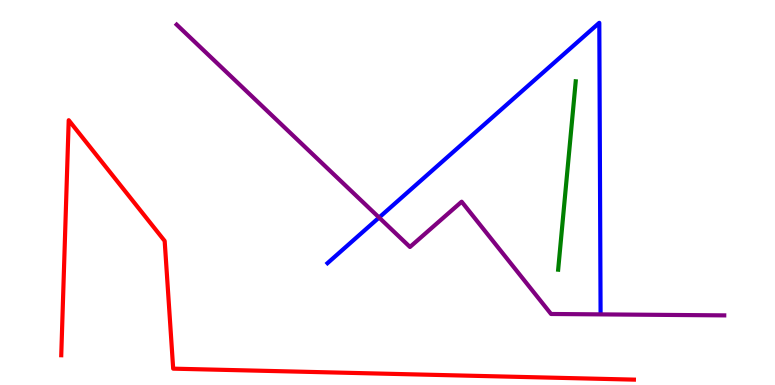[{'lines': ['blue', 'red'], 'intersections': []}, {'lines': ['green', 'red'], 'intersections': []}, {'lines': ['purple', 'red'], 'intersections': []}, {'lines': ['blue', 'green'], 'intersections': []}, {'lines': ['blue', 'purple'], 'intersections': [{'x': 4.89, 'y': 4.35}]}, {'lines': ['green', 'purple'], 'intersections': []}]